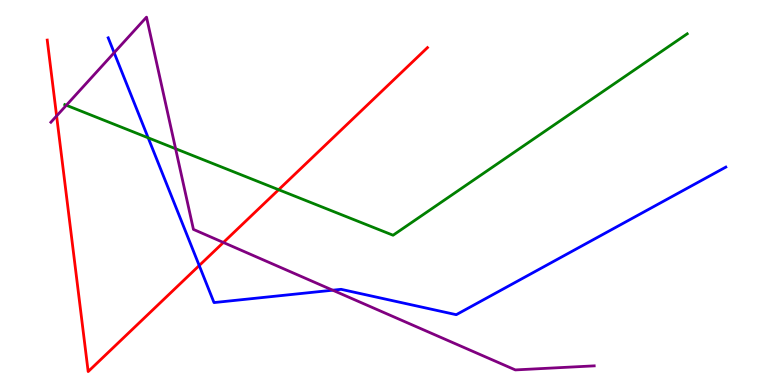[{'lines': ['blue', 'red'], 'intersections': [{'x': 2.57, 'y': 3.1}]}, {'lines': ['green', 'red'], 'intersections': [{'x': 3.6, 'y': 5.07}]}, {'lines': ['purple', 'red'], 'intersections': [{'x': 0.73, 'y': 6.99}, {'x': 2.88, 'y': 3.7}]}, {'lines': ['blue', 'green'], 'intersections': [{'x': 1.91, 'y': 6.42}]}, {'lines': ['blue', 'purple'], 'intersections': [{'x': 1.47, 'y': 8.63}, {'x': 4.29, 'y': 2.46}]}, {'lines': ['green', 'purple'], 'intersections': [{'x': 0.856, 'y': 7.27}, {'x': 2.27, 'y': 6.14}]}]